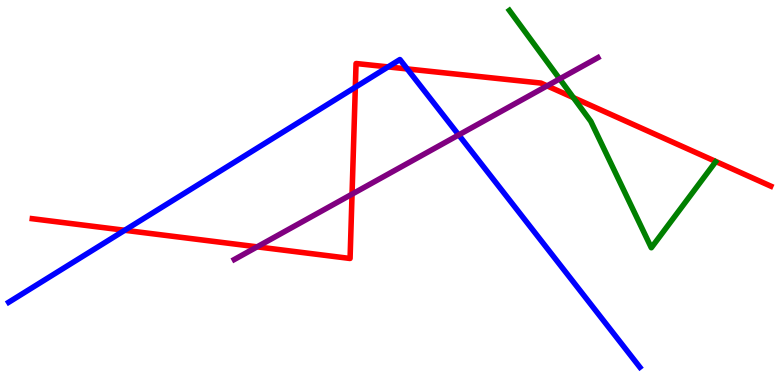[{'lines': ['blue', 'red'], 'intersections': [{'x': 1.61, 'y': 4.02}, {'x': 4.58, 'y': 7.73}, {'x': 5.01, 'y': 8.26}, {'x': 5.25, 'y': 8.21}]}, {'lines': ['green', 'red'], 'intersections': [{'x': 7.4, 'y': 7.46}]}, {'lines': ['purple', 'red'], 'intersections': [{'x': 3.32, 'y': 3.59}, {'x': 4.54, 'y': 4.96}, {'x': 7.06, 'y': 7.77}]}, {'lines': ['blue', 'green'], 'intersections': []}, {'lines': ['blue', 'purple'], 'intersections': [{'x': 5.92, 'y': 6.5}]}, {'lines': ['green', 'purple'], 'intersections': [{'x': 7.22, 'y': 7.95}]}]